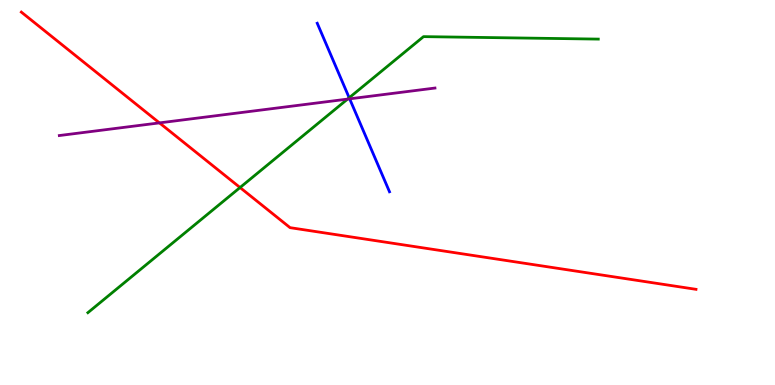[{'lines': ['blue', 'red'], 'intersections': []}, {'lines': ['green', 'red'], 'intersections': [{'x': 3.1, 'y': 5.13}]}, {'lines': ['purple', 'red'], 'intersections': [{'x': 2.06, 'y': 6.81}]}, {'lines': ['blue', 'green'], 'intersections': [{'x': 4.51, 'y': 7.46}]}, {'lines': ['blue', 'purple'], 'intersections': [{'x': 4.51, 'y': 7.43}]}, {'lines': ['green', 'purple'], 'intersections': [{'x': 4.48, 'y': 7.43}]}]